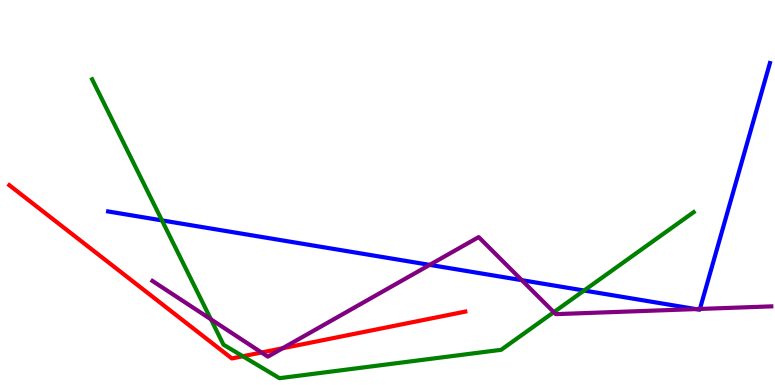[{'lines': ['blue', 'red'], 'intersections': []}, {'lines': ['green', 'red'], 'intersections': [{'x': 3.13, 'y': 0.747}]}, {'lines': ['purple', 'red'], 'intersections': [{'x': 3.37, 'y': 0.844}, {'x': 3.65, 'y': 0.954}]}, {'lines': ['blue', 'green'], 'intersections': [{'x': 2.09, 'y': 4.28}, {'x': 7.54, 'y': 2.45}]}, {'lines': ['blue', 'purple'], 'intersections': [{'x': 5.54, 'y': 3.12}, {'x': 6.73, 'y': 2.72}, {'x': 8.98, 'y': 1.97}, {'x': 9.03, 'y': 1.98}]}, {'lines': ['green', 'purple'], 'intersections': [{'x': 2.72, 'y': 1.71}, {'x': 7.15, 'y': 1.89}]}]